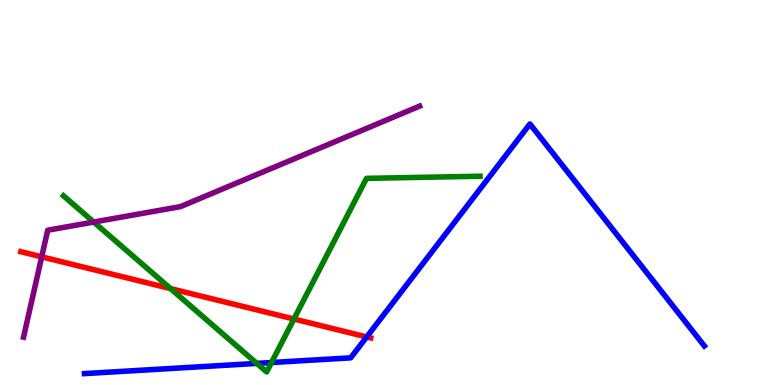[{'lines': ['blue', 'red'], 'intersections': [{'x': 4.73, 'y': 1.25}]}, {'lines': ['green', 'red'], 'intersections': [{'x': 2.2, 'y': 2.5}, {'x': 3.79, 'y': 1.71}]}, {'lines': ['purple', 'red'], 'intersections': [{'x': 0.538, 'y': 3.33}]}, {'lines': ['blue', 'green'], 'intersections': [{'x': 3.31, 'y': 0.561}, {'x': 3.5, 'y': 0.584}]}, {'lines': ['blue', 'purple'], 'intersections': []}, {'lines': ['green', 'purple'], 'intersections': [{'x': 1.21, 'y': 4.23}]}]